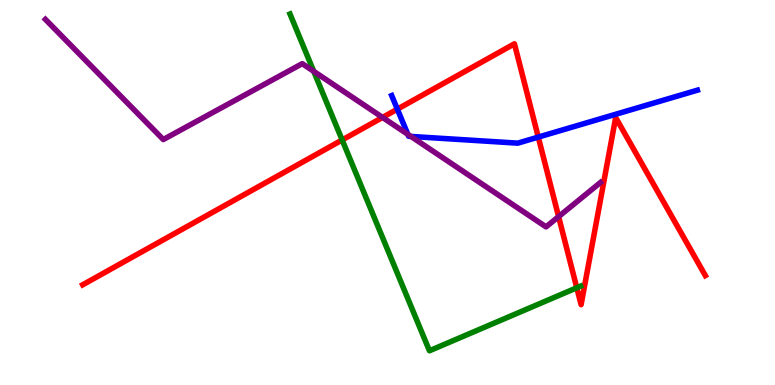[{'lines': ['blue', 'red'], 'intersections': [{'x': 5.13, 'y': 7.16}, {'x': 6.95, 'y': 6.44}]}, {'lines': ['green', 'red'], 'intersections': [{'x': 4.41, 'y': 6.36}, {'x': 7.44, 'y': 2.53}]}, {'lines': ['purple', 'red'], 'intersections': [{'x': 4.94, 'y': 6.95}, {'x': 7.21, 'y': 4.37}]}, {'lines': ['blue', 'green'], 'intersections': []}, {'lines': ['blue', 'purple'], 'intersections': [{'x': 5.26, 'y': 6.51}, {'x': 5.3, 'y': 6.46}]}, {'lines': ['green', 'purple'], 'intersections': [{'x': 4.05, 'y': 8.15}]}]